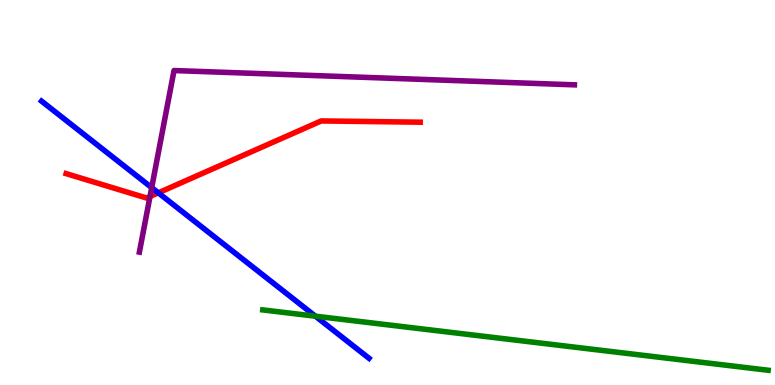[{'lines': ['blue', 'red'], 'intersections': [{'x': 2.04, 'y': 4.99}]}, {'lines': ['green', 'red'], 'intersections': []}, {'lines': ['purple', 'red'], 'intersections': [{'x': 1.94, 'y': 4.9}]}, {'lines': ['blue', 'green'], 'intersections': [{'x': 4.07, 'y': 1.79}]}, {'lines': ['blue', 'purple'], 'intersections': [{'x': 1.96, 'y': 5.13}]}, {'lines': ['green', 'purple'], 'intersections': []}]